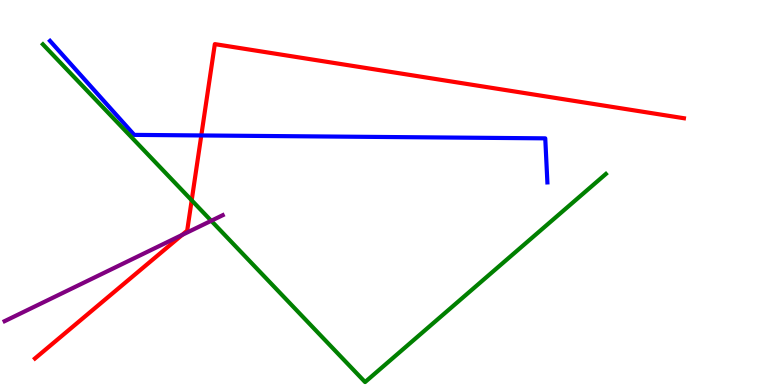[{'lines': ['blue', 'red'], 'intersections': [{'x': 2.6, 'y': 6.48}]}, {'lines': ['green', 'red'], 'intersections': [{'x': 2.47, 'y': 4.8}]}, {'lines': ['purple', 'red'], 'intersections': [{'x': 2.35, 'y': 3.9}]}, {'lines': ['blue', 'green'], 'intersections': []}, {'lines': ['blue', 'purple'], 'intersections': []}, {'lines': ['green', 'purple'], 'intersections': [{'x': 2.73, 'y': 4.27}]}]